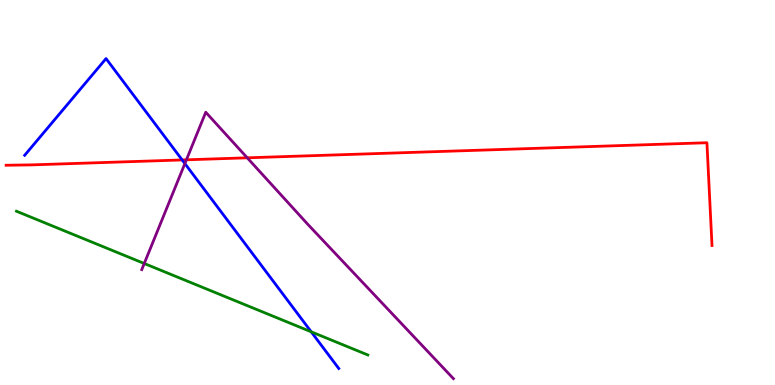[{'lines': ['blue', 'red'], 'intersections': [{'x': 2.35, 'y': 5.85}]}, {'lines': ['green', 'red'], 'intersections': []}, {'lines': ['purple', 'red'], 'intersections': [{'x': 2.41, 'y': 5.85}, {'x': 3.19, 'y': 5.9}]}, {'lines': ['blue', 'green'], 'intersections': [{'x': 4.02, 'y': 1.38}]}, {'lines': ['blue', 'purple'], 'intersections': [{'x': 2.39, 'y': 5.75}]}, {'lines': ['green', 'purple'], 'intersections': [{'x': 1.86, 'y': 3.16}]}]